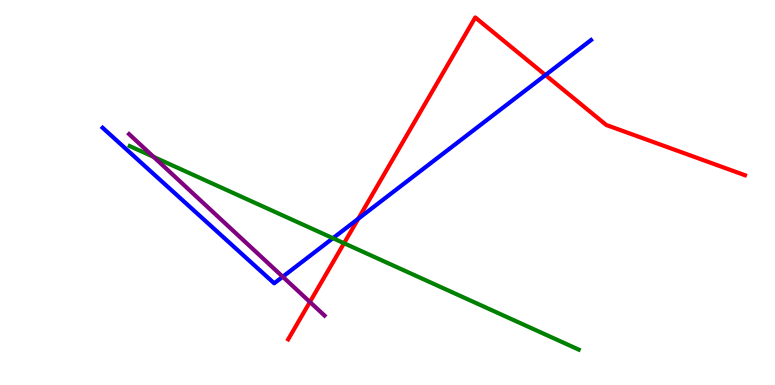[{'lines': ['blue', 'red'], 'intersections': [{'x': 4.62, 'y': 4.32}, {'x': 7.04, 'y': 8.05}]}, {'lines': ['green', 'red'], 'intersections': [{'x': 4.44, 'y': 3.68}]}, {'lines': ['purple', 'red'], 'intersections': [{'x': 4.0, 'y': 2.16}]}, {'lines': ['blue', 'green'], 'intersections': [{'x': 4.3, 'y': 3.81}]}, {'lines': ['blue', 'purple'], 'intersections': [{'x': 3.65, 'y': 2.81}]}, {'lines': ['green', 'purple'], 'intersections': [{'x': 1.98, 'y': 5.92}]}]